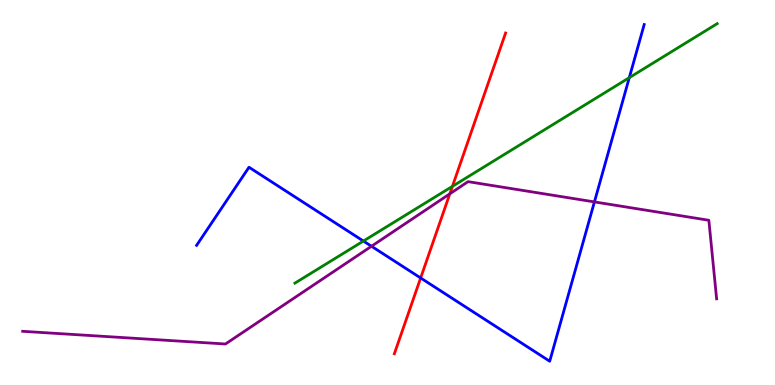[{'lines': ['blue', 'red'], 'intersections': [{'x': 5.43, 'y': 2.78}]}, {'lines': ['green', 'red'], 'intersections': [{'x': 5.84, 'y': 5.16}]}, {'lines': ['purple', 'red'], 'intersections': [{'x': 5.8, 'y': 4.97}]}, {'lines': ['blue', 'green'], 'intersections': [{'x': 4.69, 'y': 3.74}, {'x': 8.12, 'y': 7.98}]}, {'lines': ['blue', 'purple'], 'intersections': [{'x': 4.79, 'y': 3.6}, {'x': 7.67, 'y': 4.76}]}, {'lines': ['green', 'purple'], 'intersections': []}]